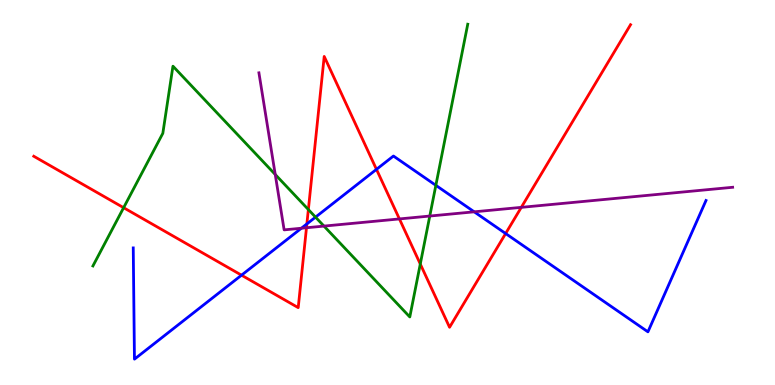[{'lines': ['blue', 'red'], 'intersections': [{'x': 3.12, 'y': 2.85}, {'x': 3.96, 'y': 4.18}, {'x': 4.86, 'y': 5.6}, {'x': 6.52, 'y': 3.93}]}, {'lines': ['green', 'red'], 'intersections': [{'x': 1.6, 'y': 4.61}, {'x': 3.98, 'y': 4.56}, {'x': 5.42, 'y': 3.14}]}, {'lines': ['purple', 'red'], 'intersections': [{'x': 3.95, 'y': 4.08}, {'x': 5.15, 'y': 4.31}, {'x': 6.73, 'y': 4.61}]}, {'lines': ['blue', 'green'], 'intersections': [{'x': 4.07, 'y': 4.36}, {'x': 5.62, 'y': 5.19}]}, {'lines': ['blue', 'purple'], 'intersections': [{'x': 3.89, 'y': 4.07}, {'x': 6.12, 'y': 4.5}]}, {'lines': ['green', 'purple'], 'intersections': [{'x': 3.55, 'y': 5.47}, {'x': 4.18, 'y': 4.13}, {'x': 5.55, 'y': 4.39}]}]